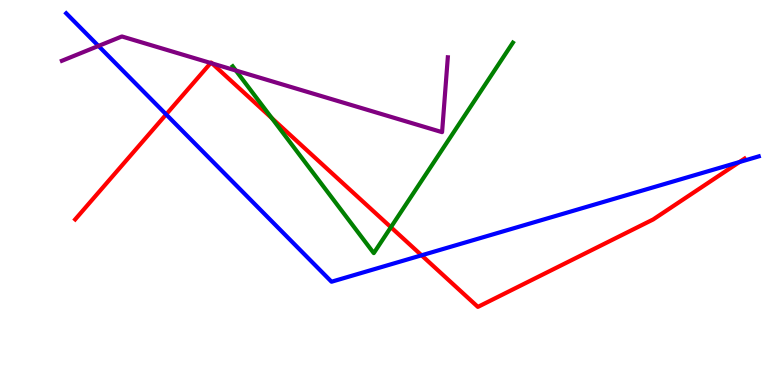[{'lines': ['blue', 'red'], 'intersections': [{'x': 2.14, 'y': 7.03}, {'x': 5.44, 'y': 3.37}, {'x': 9.54, 'y': 5.79}]}, {'lines': ['green', 'red'], 'intersections': [{'x': 3.51, 'y': 6.93}, {'x': 5.04, 'y': 4.1}]}, {'lines': ['purple', 'red'], 'intersections': [{'x': 2.72, 'y': 8.36}, {'x': 2.74, 'y': 8.35}]}, {'lines': ['blue', 'green'], 'intersections': []}, {'lines': ['blue', 'purple'], 'intersections': [{'x': 1.27, 'y': 8.81}]}, {'lines': ['green', 'purple'], 'intersections': [{'x': 3.04, 'y': 8.17}]}]